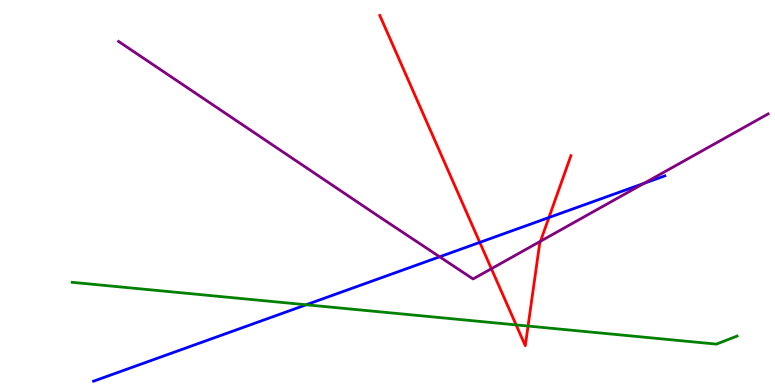[{'lines': ['blue', 'red'], 'intersections': [{'x': 6.19, 'y': 3.7}, {'x': 7.08, 'y': 4.35}]}, {'lines': ['green', 'red'], 'intersections': [{'x': 6.66, 'y': 1.56}, {'x': 6.81, 'y': 1.53}]}, {'lines': ['purple', 'red'], 'intersections': [{'x': 6.34, 'y': 3.02}, {'x': 6.97, 'y': 3.73}]}, {'lines': ['blue', 'green'], 'intersections': [{'x': 3.95, 'y': 2.08}]}, {'lines': ['blue', 'purple'], 'intersections': [{'x': 5.67, 'y': 3.33}, {'x': 8.31, 'y': 5.24}]}, {'lines': ['green', 'purple'], 'intersections': []}]